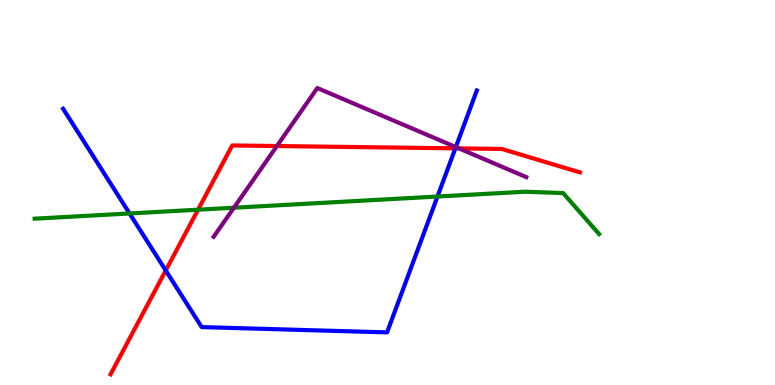[{'lines': ['blue', 'red'], 'intersections': [{'x': 2.14, 'y': 2.97}, {'x': 5.88, 'y': 6.15}]}, {'lines': ['green', 'red'], 'intersections': [{'x': 2.56, 'y': 4.55}]}, {'lines': ['purple', 'red'], 'intersections': [{'x': 3.57, 'y': 6.21}, {'x': 5.92, 'y': 6.15}]}, {'lines': ['blue', 'green'], 'intersections': [{'x': 1.67, 'y': 4.46}, {'x': 5.64, 'y': 4.9}]}, {'lines': ['blue', 'purple'], 'intersections': [{'x': 5.88, 'y': 6.18}]}, {'lines': ['green', 'purple'], 'intersections': [{'x': 3.02, 'y': 4.6}]}]